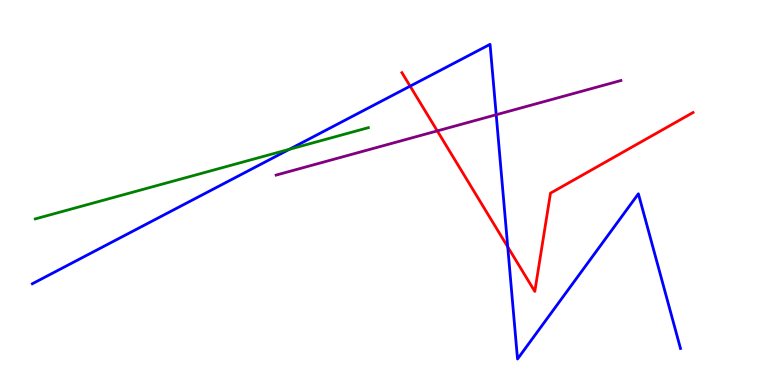[{'lines': ['blue', 'red'], 'intersections': [{'x': 5.29, 'y': 7.76}, {'x': 6.55, 'y': 3.59}]}, {'lines': ['green', 'red'], 'intersections': []}, {'lines': ['purple', 'red'], 'intersections': [{'x': 5.64, 'y': 6.6}]}, {'lines': ['blue', 'green'], 'intersections': [{'x': 3.73, 'y': 6.12}]}, {'lines': ['blue', 'purple'], 'intersections': [{'x': 6.4, 'y': 7.02}]}, {'lines': ['green', 'purple'], 'intersections': []}]